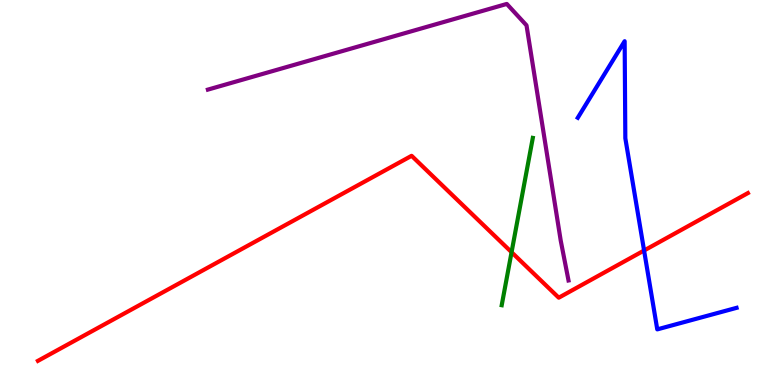[{'lines': ['blue', 'red'], 'intersections': [{'x': 8.31, 'y': 3.49}]}, {'lines': ['green', 'red'], 'intersections': [{'x': 6.6, 'y': 3.45}]}, {'lines': ['purple', 'red'], 'intersections': []}, {'lines': ['blue', 'green'], 'intersections': []}, {'lines': ['blue', 'purple'], 'intersections': []}, {'lines': ['green', 'purple'], 'intersections': []}]